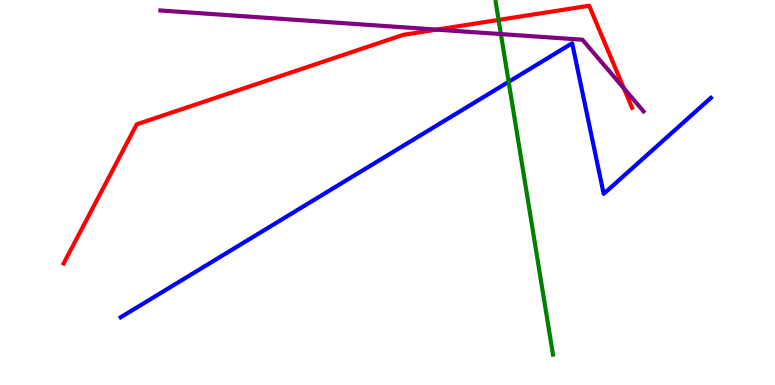[{'lines': ['blue', 'red'], 'intersections': []}, {'lines': ['green', 'red'], 'intersections': [{'x': 6.43, 'y': 9.48}]}, {'lines': ['purple', 'red'], 'intersections': [{'x': 5.63, 'y': 9.23}, {'x': 8.05, 'y': 7.71}]}, {'lines': ['blue', 'green'], 'intersections': [{'x': 6.56, 'y': 7.87}]}, {'lines': ['blue', 'purple'], 'intersections': []}, {'lines': ['green', 'purple'], 'intersections': [{'x': 6.46, 'y': 9.12}]}]